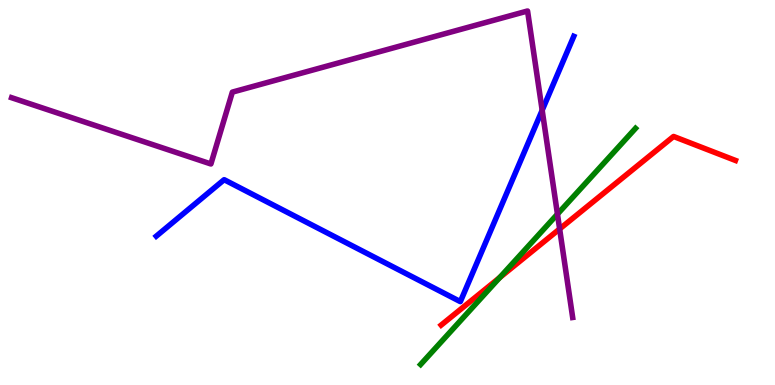[{'lines': ['blue', 'red'], 'intersections': []}, {'lines': ['green', 'red'], 'intersections': [{'x': 6.45, 'y': 2.79}]}, {'lines': ['purple', 'red'], 'intersections': [{'x': 7.22, 'y': 4.05}]}, {'lines': ['blue', 'green'], 'intersections': []}, {'lines': ['blue', 'purple'], 'intersections': [{'x': 7.0, 'y': 7.14}]}, {'lines': ['green', 'purple'], 'intersections': [{'x': 7.19, 'y': 4.44}]}]